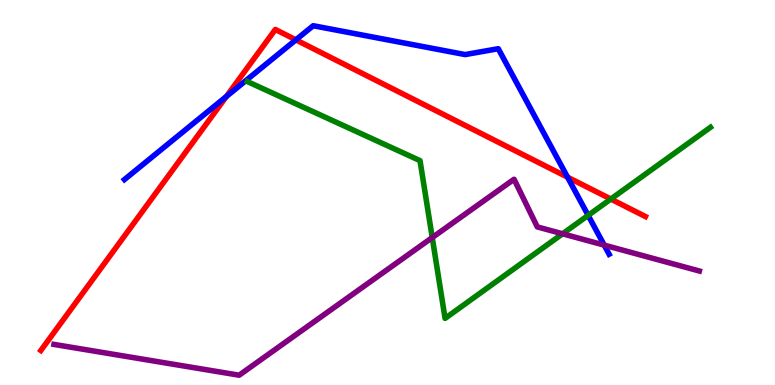[{'lines': ['blue', 'red'], 'intersections': [{'x': 2.92, 'y': 7.49}, {'x': 3.82, 'y': 8.97}, {'x': 7.32, 'y': 5.4}]}, {'lines': ['green', 'red'], 'intersections': [{'x': 7.88, 'y': 4.83}]}, {'lines': ['purple', 'red'], 'intersections': []}, {'lines': ['blue', 'green'], 'intersections': [{'x': 7.59, 'y': 4.41}]}, {'lines': ['blue', 'purple'], 'intersections': [{'x': 7.8, 'y': 3.63}]}, {'lines': ['green', 'purple'], 'intersections': [{'x': 5.58, 'y': 3.83}, {'x': 7.26, 'y': 3.93}]}]